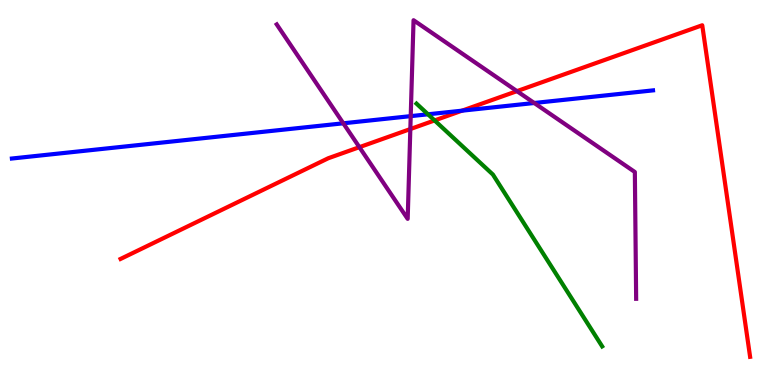[{'lines': ['blue', 'red'], 'intersections': [{'x': 5.96, 'y': 7.13}]}, {'lines': ['green', 'red'], 'intersections': [{'x': 5.61, 'y': 6.87}]}, {'lines': ['purple', 'red'], 'intersections': [{'x': 4.64, 'y': 6.18}, {'x': 5.29, 'y': 6.65}, {'x': 6.67, 'y': 7.63}]}, {'lines': ['blue', 'green'], 'intersections': [{'x': 5.52, 'y': 7.03}]}, {'lines': ['blue', 'purple'], 'intersections': [{'x': 4.43, 'y': 6.8}, {'x': 5.3, 'y': 6.98}, {'x': 6.89, 'y': 7.32}]}, {'lines': ['green', 'purple'], 'intersections': []}]